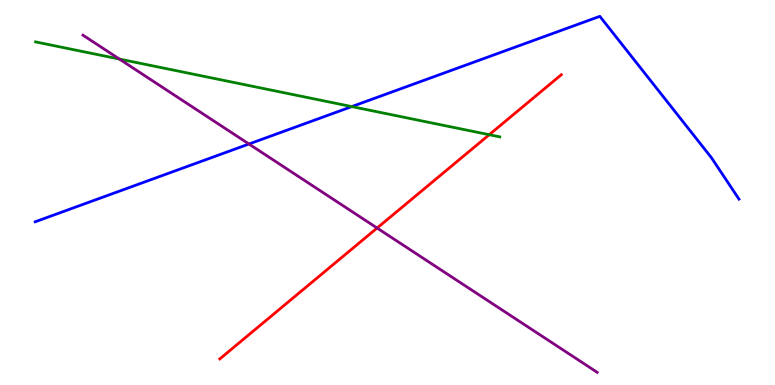[{'lines': ['blue', 'red'], 'intersections': []}, {'lines': ['green', 'red'], 'intersections': [{'x': 6.31, 'y': 6.5}]}, {'lines': ['purple', 'red'], 'intersections': [{'x': 4.87, 'y': 4.08}]}, {'lines': ['blue', 'green'], 'intersections': [{'x': 4.54, 'y': 7.23}]}, {'lines': ['blue', 'purple'], 'intersections': [{'x': 3.21, 'y': 6.26}]}, {'lines': ['green', 'purple'], 'intersections': [{'x': 1.54, 'y': 8.47}]}]